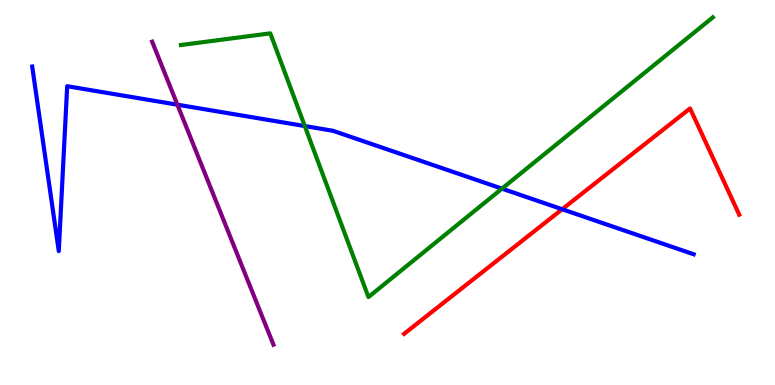[{'lines': ['blue', 'red'], 'intersections': [{'x': 7.25, 'y': 4.56}]}, {'lines': ['green', 'red'], 'intersections': []}, {'lines': ['purple', 'red'], 'intersections': []}, {'lines': ['blue', 'green'], 'intersections': [{'x': 3.93, 'y': 6.73}, {'x': 6.48, 'y': 5.1}]}, {'lines': ['blue', 'purple'], 'intersections': [{'x': 2.29, 'y': 7.28}]}, {'lines': ['green', 'purple'], 'intersections': []}]